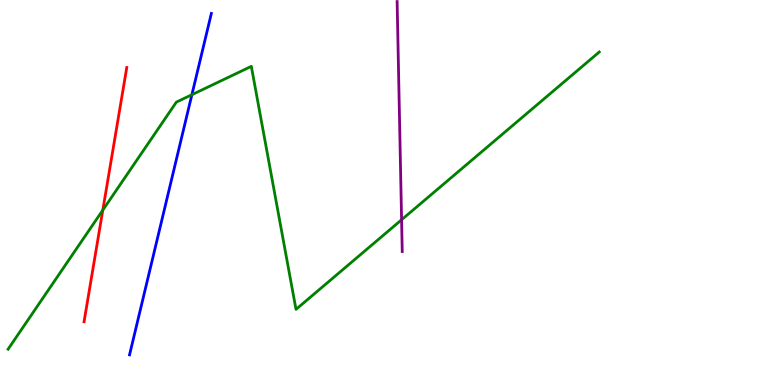[{'lines': ['blue', 'red'], 'intersections': []}, {'lines': ['green', 'red'], 'intersections': [{'x': 1.33, 'y': 4.54}]}, {'lines': ['purple', 'red'], 'intersections': []}, {'lines': ['blue', 'green'], 'intersections': [{'x': 2.48, 'y': 7.54}]}, {'lines': ['blue', 'purple'], 'intersections': []}, {'lines': ['green', 'purple'], 'intersections': [{'x': 5.18, 'y': 4.29}]}]